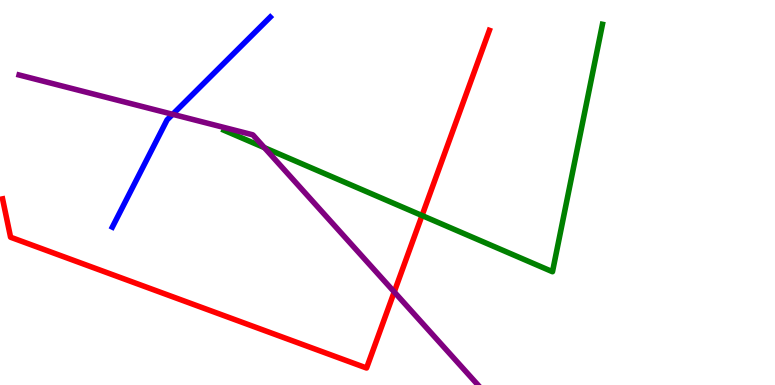[{'lines': ['blue', 'red'], 'intersections': []}, {'lines': ['green', 'red'], 'intersections': [{'x': 5.45, 'y': 4.4}]}, {'lines': ['purple', 'red'], 'intersections': [{'x': 5.09, 'y': 2.42}]}, {'lines': ['blue', 'green'], 'intersections': []}, {'lines': ['blue', 'purple'], 'intersections': [{'x': 2.23, 'y': 7.03}]}, {'lines': ['green', 'purple'], 'intersections': [{'x': 3.41, 'y': 6.16}]}]